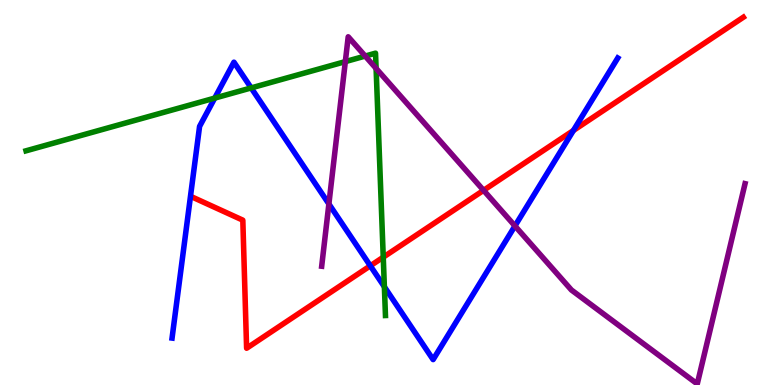[{'lines': ['blue', 'red'], 'intersections': [{'x': 4.78, 'y': 3.1}, {'x': 7.4, 'y': 6.61}]}, {'lines': ['green', 'red'], 'intersections': [{'x': 4.95, 'y': 3.32}]}, {'lines': ['purple', 'red'], 'intersections': [{'x': 6.24, 'y': 5.06}]}, {'lines': ['blue', 'green'], 'intersections': [{'x': 2.77, 'y': 7.45}, {'x': 3.24, 'y': 7.72}, {'x': 4.96, 'y': 2.55}]}, {'lines': ['blue', 'purple'], 'intersections': [{'x': 4.24, 'y': 4.7}, {'x': 6.64, 'y': 4.13}]}, {'lines': ['green', 'purple'], 'intersections': [{'x': 4.46, 'y': 8.4}, {'x': 4.71, 'y': 8.54}, {'x': 4.85, 'y': 8.22}]}]